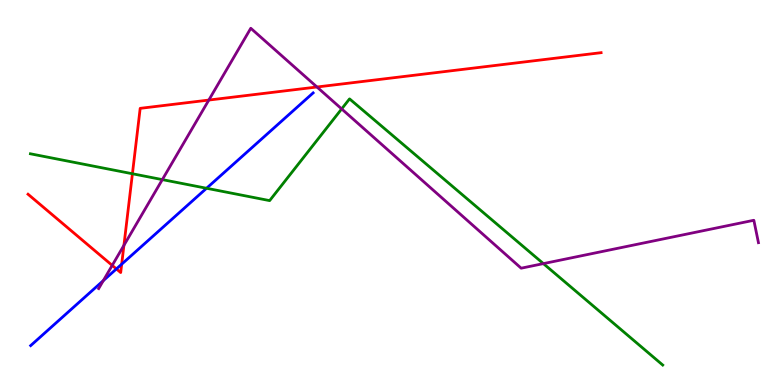[{'lines': ['blue', 'red'], 'intersections': [{'x': 1.5, 'y': 3.02}, {'x': 1.57, 'y': 3.14}]}, {'lines': ['green', 'red'], 'intersections': [{'x': 1.71, 'y': 5.49}]}, {'lines': ['purple', 'red'], 'intersections': [{'x': 1.45, 'y': 3.11}, {'x': 1.6, 'y': 3.63}, {'x': 2.69, 'y': 7.4}, {'x': 4.09, 'y': 7.74}]}, {'lines': ['blue', 'green'], 'intersections': [{'x': 2.67, 'y': 5.11}]}, {'lines': ['blue', 'purple'], 'intersections': [{'x': 1.33, 'y': 2.71}]}, {'lines': ['green', 'purple'], 'intersections': [{'x': 2.09, 'y': 5.33}, {'x': 4.41, 'y': 7.17}, {'x': 7.01, 'y': 3.15}]}]